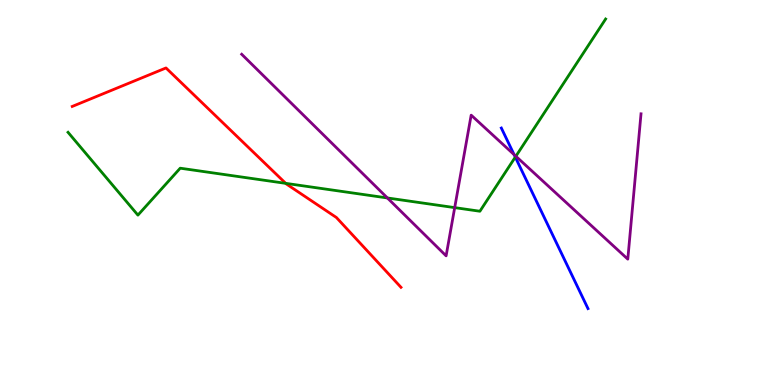[{'lines': ['blue', 'red'], 'intersections': []}, {'lines': ['green', 'red'], 'intersections': [{'x': 3.69, 'y': 5.24}]}, {'lines': ['purple', 'red'], 'intersections': []}, {'lines': ['blue', 'green'], 'intersections': [{'x': 6.65, 'y': 5.92}]}, {'lines': ['blue', 'purple'], 'intersections': [{'x': 6.63, 'y': 5.98}]}, {'lines': ['green', 'purple'], 'intersections': [{'x': 5.0, 'y': 4.86}, {'x': 5.87, 'y': 4.61}, {'x': 6.66, 'y': 5.94}]}]